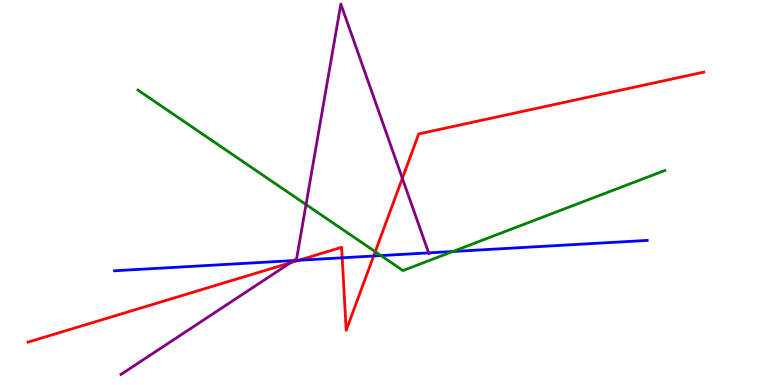[{'lines': ['blue', 'red'], 'intersections': [{'x': 3.85, 'y': 3.24}, {'x': 4.42, 'y': 3.3}, {'x': 4.82, 'y': 3.35}]}, {'lines': ['green', 'red'], 'intersections': [{'x': 4.84, 'y': 3.46}]}, {'lines': ['purple', 'red'], 'intersections': [{'x': 3.75, 'y': 3.17}, {'x': 5.19, 'y': 5.37}]}, {'lines': ['blue', 'green'], 'intersections': [{'x': 4.92, 'y': 3.36}, {'x': 5.84, 'y': 3.47}]}, {'lines': ['blue', 'purple'], 'intersections': [{'x': 3.79, 'y': 3.23}, {'x': 5.53, 'y': 3.43}]}, {'lines': ['green', 'purple'], 'intersections': [{'x': 3.95, 'y': 4.69}]}]